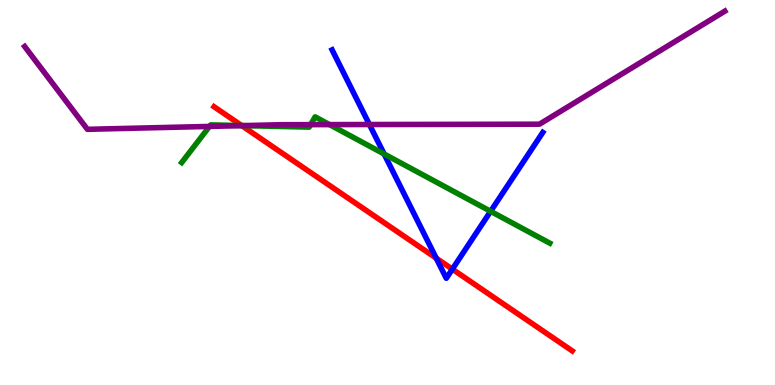[{'lines': ['blue', 'red'], 'intersections': [{'x': 5.63, 'y': 3.29}, {'x': 5.84, 'y': 3.01}]}, {'lines': ['green', 'red'], 'intersections': [{'x': 3.12, 'y': 6.74}]}, {'lines': ['purple', 'red'], 'intersections': [{'x': 3.12, 'y': 6.74}]}, {'lines': ['blue', 'green'], 'intersections': [{'x': 4.96, 'y': 6.0}, {'x': 6.33, 'y': 4.51}]}, {'lines': ['blue', 'purple'], 'intersections': [{'x': 4.77, 'y': 6.77}]}, {'lines': ['green', 'purple'], 'intersections': [{'x': 2.7, 'y': 6.72}, {'x': 3.14, 'y': 6.74}, {'x': 4.01, 'y': 6.76}, {'x': 4.25, 'y': 6.76}]}]